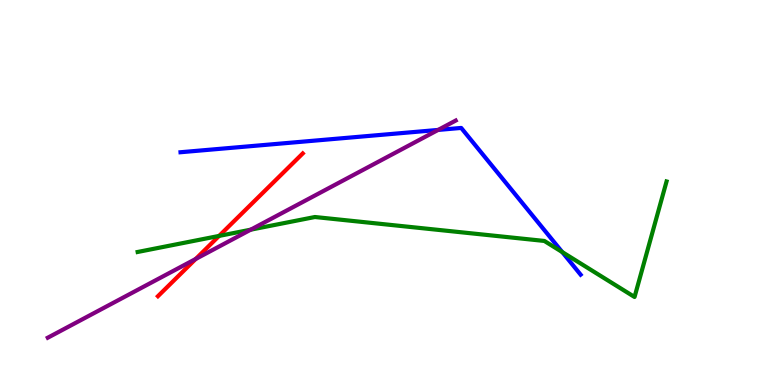[{'lines': ['blue', 'red'], 'intersections': []}, {'lines': ['green', 'red'], 'intersections': [{'x': 2.83, 'y': 3.87}]}, {'lines': ['purple', 'red'], 'intersections': [{'x': 2.53, 'y': 3.27}]}, {'lines': ['blue', 'green'], 'intersections': [{'x': 7.25, 'y': 3.45}]}, {'lines': ['blue', 'purple'], 'intersections': [{'x': 5.65, 'y': 6.63}]}, {'lines': ['green', 'purple'], 'intersections': [{'x': 3.24, 'y': 4.03}]}]